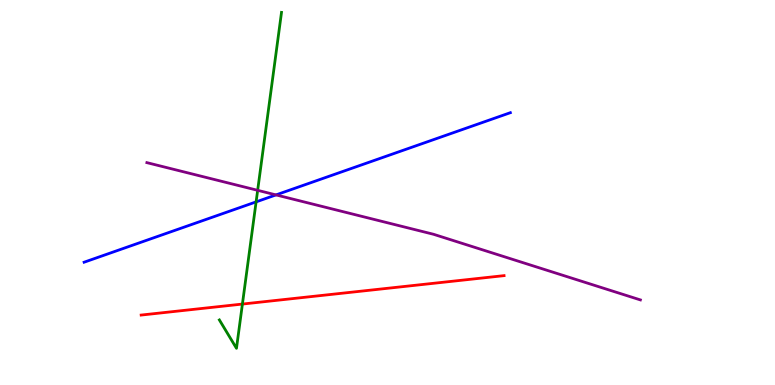[{'lines': ['blue', 'red'], 'intersections': []}, {'lines': ['green', 'red'], 'intersections': [{'x': 3.13, 'y': 2.1}]}, {'lines': ['purple', 'red'], 'intersections': []}, {'lines': ['blue', 'green'], 'intersections': [{'x': 3.3, 'y': 4.76}]}, {'lines': ['blue', 'purple'], 'intersections': [{'x': 3.56, 'y': 4.94}]}, {'lines': ['green', 'purple'], 'intersections': [{'x': 3.32, 'y': 5.06}]}]